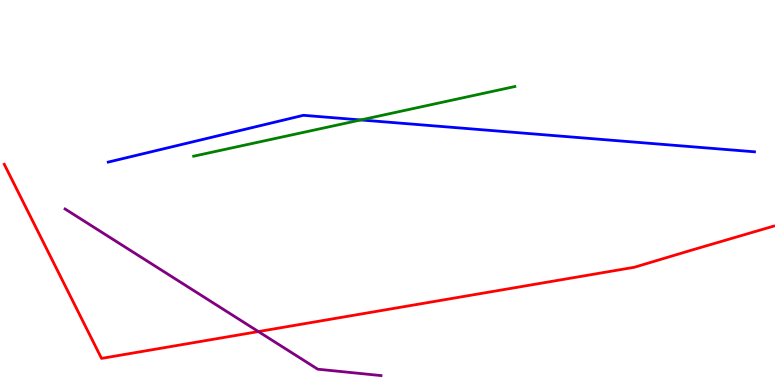[{'lines': ['blue', 'red'], 'intersections': []}, {'lines': ['green', 'red'], 'intersections': []}, {'lines': ['purple', 'red'], 'intersections': [{'x': 3.33, 'y': 1.39}]}, {'lines': ['blue', 'green'], 'intersections': [{'x': 4.65, 'y': 6.88}]}, {'lines': ['blue', 'purple'], 'intersections': []}, {'lines': ['green', 'purple'], 'intersections': []}]